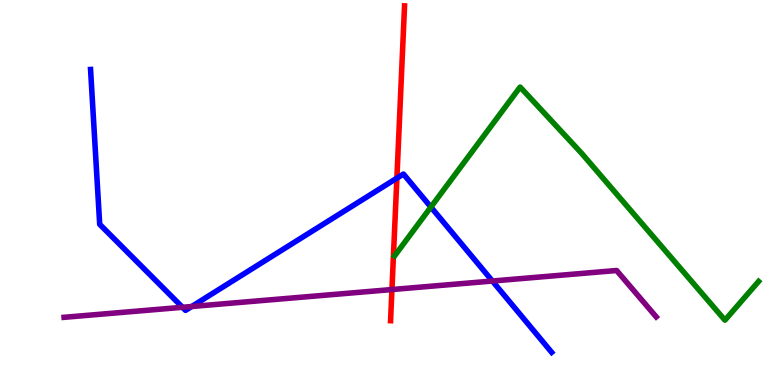[{'lines': ['blue', 'red'], 'intersections': [{'x': 5.12, 'y': 5.37}]}, {'lines': ['green', 'red'], 'intersections': []}, {'lines': ['purple', 'red'], 'intersections': [{'x': 5.06, 'y': 2.48}]}, {'lines': ['blue', 'green'], 'intersections': [{'x': 5.56, 'y': 4.62}]}, {'lines': ['blue', 'purple'], 'intersections': [{'x': 2.35, 'y': 2.02}, {'x': 2.47, 'y': 2.04}, {'x': 6.35, 'y': 2.7}]}, {'lines': ['green', 'purple'], 'intersections': []}]